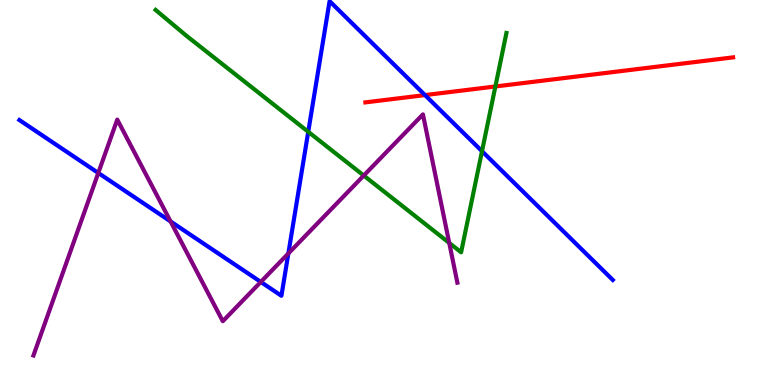[{'lines': ['blue', 'red'], 'intersections': [{'x': 5.48, 'y': 7.53}]}, {'lines': ['green', 'red'], 'intersections': [{'x': 6.39, 'y': 7.75}]}, {'lines': ['purple', 'red'], 'intersections': []}, {'lines': ['blue', 'green'], 'intersections': [{'x': 3.98, 'y': 6.58}, {'x': 6.22, 'y': 6.07}]}, {'lines': ['blue', 'purple'], 'intersections': [{'x': 1.27, 'y': 5.51}, {'x': 2.2, 'y': 4.25}, {'x': 3.37, 'y': 2.68}, {'x': 3.72, 'y': 3.42}]}, {'lines': ['green', 'purple'], 'intersections': [{'x': 4.69, 'y': 5.44}, {'x': 5.8, 'y': 3.69}]}]